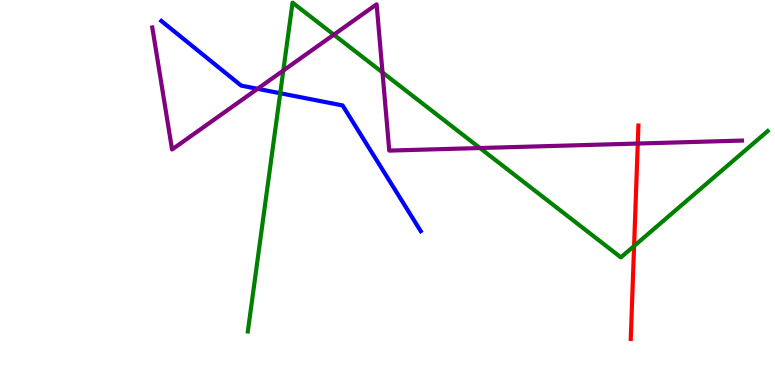[{'lines': ['blue', 'red'], 'intersections': []}, {'lines': ['green', 'red'], 'intersections': [{'x': 8.18, 'y': 3.61}]}, {'lines': ['purple', 'red'], 'intersections': [{'x': 8.23, 'y': 6.27}]}, {'lines': ['blue', 'green'], 'intersections': [{'x': 3.62, 'y': 7.58}]}, {'lines': ['blue', 'purple'], 'intersections': [{'x': 3.32, 'y': 7.69}]}, {'lines': ['green', 'purple'], 'intersections': [{'x': 3.66, 'y': 8.17}, {'x': 4.31, 'y': 9.1}, {'x': 4.94, 'y': 8.12}, {'x': 6.19, 'y': 6.16}]}]